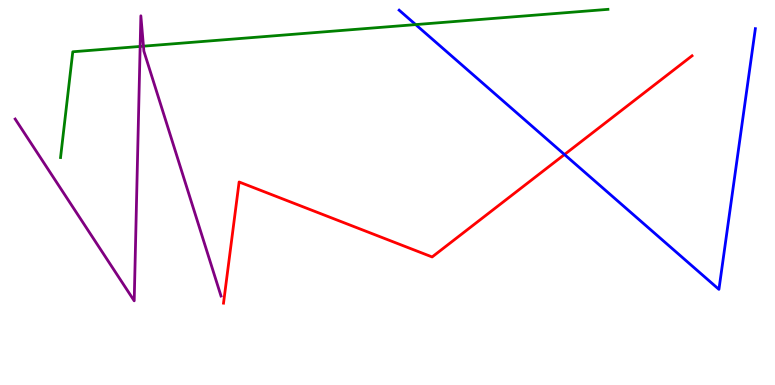[{'lines': ['blue', 'red'], 'intersections': [{'x': 7.28, 'y': 5.99}]}, {'lines': ['green', 'red'], 'intersections': []}, {'lines': ['purple', 'red'], 'intersections': []}, {'lines': ['blue', 'green'], 'intersections': [{'x': 5.36, 'y': 9.36}]}, {'lines': ['blue', 'purple'], 'intersections': []}, {'lines': ['green', 'purple'], 'intersections': [{'x': 1.81, 'y': 8.79}, {'x': 1.85, 'y': 8.8}]}]